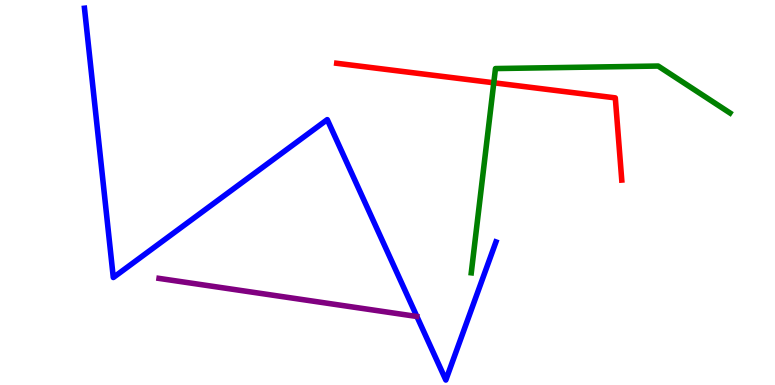[{'lines': ['blue', 'red'], 'intersections': []}, {'lines': ['green', 'red'], 'intersections': [{'x': 6.37, 'y': 7.85}]}, {'lines': ['purple', 'red'], 'intersections': []}, {'lines': ['blue', 'green'], 'intersections': []}, {'lines': ['blue', 'purple'], 'intersections': []}, {'lines': ['green', 'purple'], 'intersections': []}]